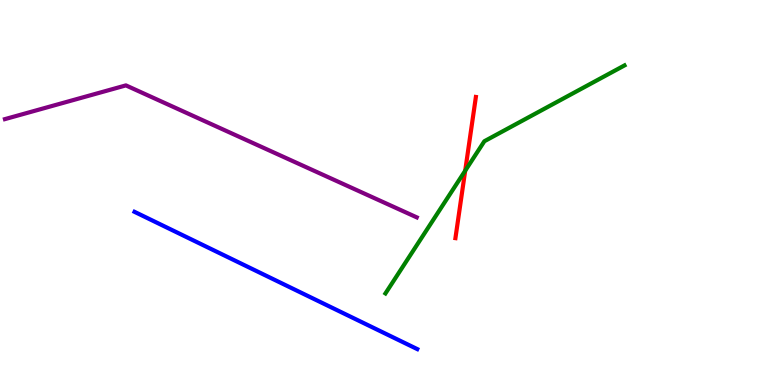[{'lines': ['blue', 'red'], 'intersections': []}, {'lines': ['green', 'red'], 'intersections': [{'x': 6.0, 'y': 5.57}]}, {'lines': ['purple', 'red'], 'intersections': []}, {'lines': ['blue', 'green'], 'intersections': []}, {'lines': ['blue', 'purple'], 'intersections': []}, {'lines': ['green', 'purple'], 'intersections': []}]